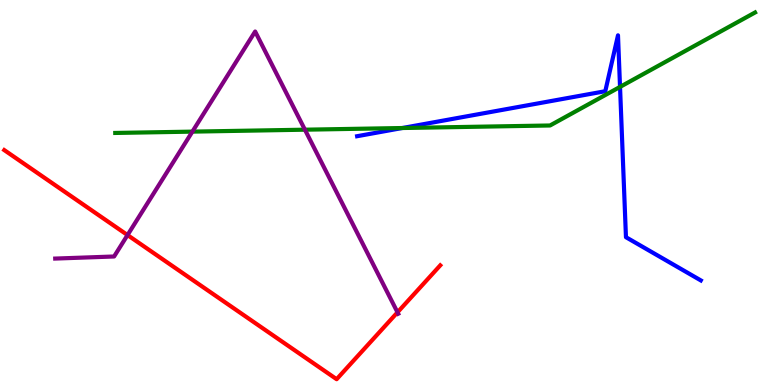[{'lines': ['blue', 'red'], 'intersections': []}, {'lines': ['green', 'red'], 'intersections': []}, {'lines': ['purple', 'red'], 'intersections': [{'x': 1.65, 'y': 3.89}, {'x': 5.13, 'y': 1.89}]}, {'lines': ['blue', 'green'], 'intersections': [{'x': 5.19, 'y': 6.67}, {'x': 8.0, 'y': 7.74}]}, {'lines': ['blue', 'purple'], 'intersections': []}, {'lines': ['green', 'purple'], 'intersections': [{'x': 2.48, 'y': 6.58}, {'x': 3.93, 'y': 6.63}]}]